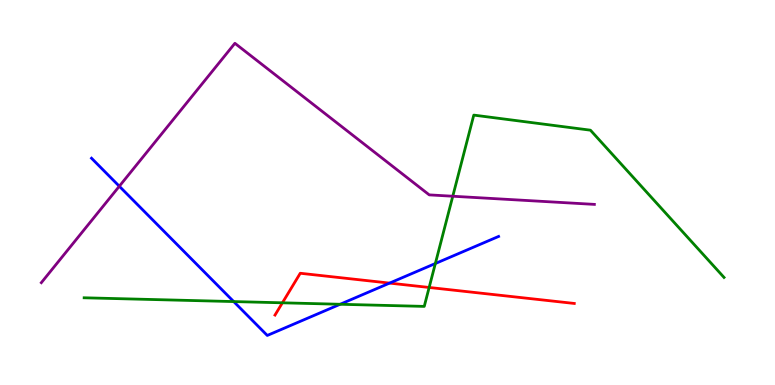[{'lines': ['blue', 'red'], 'intersections': [{'x': 5.03, 'y': 2.65}]}, {'lines': ['green', 'red'], 'intersections': [{'x': 3.64, 'y': 2.13}, {'x': 5.54, 'y': 2.53}]}, {'lines': ['purple', 'red'], 'intersections': []}, {'lines': ['blue', 'green'], 'intersections': [{'x': 3.02, 'y': 2.17}, {'x': 4.39, 'y': 2.1}, {'x': 5.62, 'y': 3.16}]}, {'lines': ['blue', 'purple'], 'intersections': [{'x': 1.54, 'y': 5.16}]}, {'lines': ['green', 'purple'], 'intersections': [{'x': 5.84, 'y': 4.9}]}]